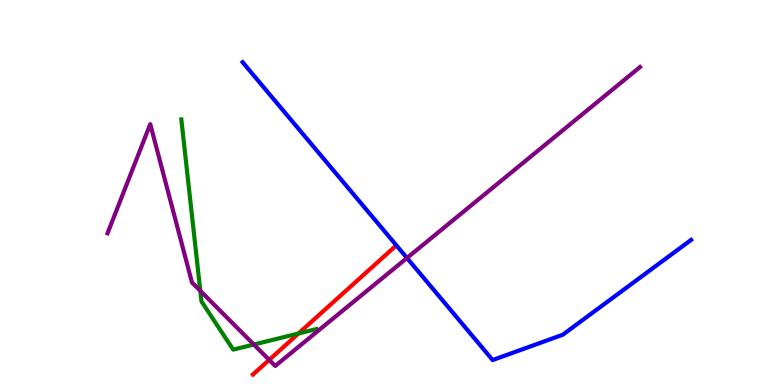[{'lines': ['blue', 'red'], 'intersections': []}, {'lines': ['green', 'red'], 'intersections': [{'x': 3.85, 'y': 1.34}]}, {'lines': ['purple', 'red'], 'intersections': [{'x': 3.47, 'y': 0.652}]}, {'lines': ['blue', 'green'], 'intersections': []}, {'lines': ['blue', 'purple'], 'intersections': [{'x': 5.25, 'y': 3.3}]}, {'lines': ['green', 'purple'], 'intersections': [{'x': 2.58, 'y': 2.45}, {'x': 3.28, 'y': 1.05}]}]